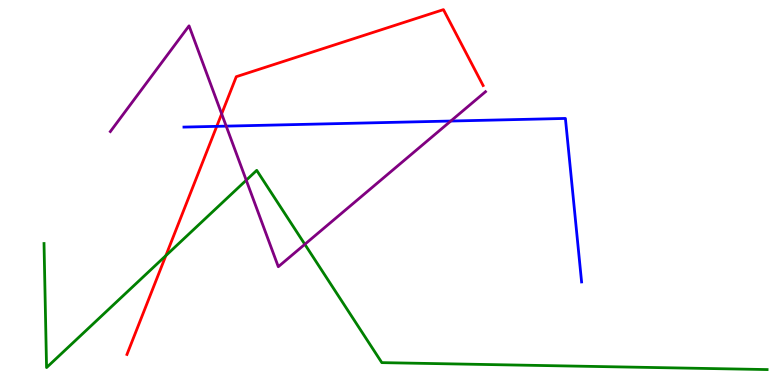[{'lines': ['blue', 'red'], 'intersections': [{'x': 2.8, 'y': 6.72}]}, {'lines': ['green', 'red'], 'intersections': [{'x': 2.14, 'y': 3.36}]}, {'lines': ['purple', 'red'], 'intersections': [{'x': 2.86, 'y': 7.04}]}, {'lines': ['blue', 'green'], 'intersections': []}, {'lines': ['blue', 'purple'], 'intersections': [{'x': 2.92, 'y': 6.72}, {'x': 5.82, 'y': 6.86}]}, {'lines': ['green', 'purple'], 'intersections': [{'x': 3.18, 'y': 5.32}, {'x': 3.93, 'y': 3.65}]}]